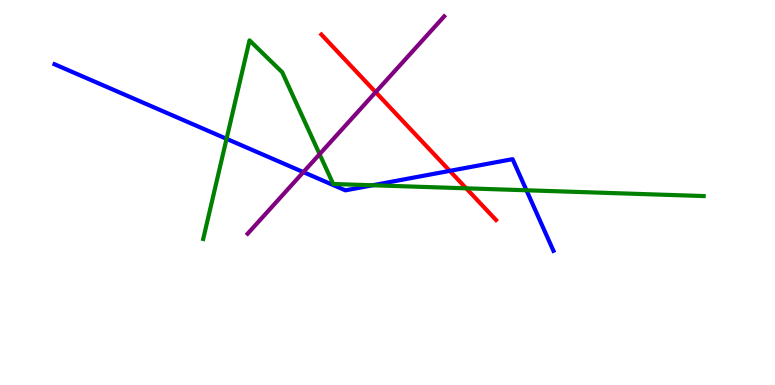[{'lines': ['blue', 'red'], 'intersections': [{'x': 5.8, 'y': 5.56}]}, {'lines': ['green', 'red'], 'intersections': [{'x': 6.02, 'y': 5.11}]}, {'lines': ['purple', 'red'], 'intersections': [{'x': 4.85, 'y': 7.61}]}, {'lines': ['blue', 'green'], 'intersections': [{'x': 2.92, 'y': 6.39}, {'x': 4.81, 'y': 5.19}, {'x': 6.79, 'y': 5.06}]}, {'lines': ['blue', 'purple'], 'intersections': [{'x': 3.91, 'y': 5.53}]}, {'lines': ['green', 'purple'], 'intersections': [{'x': 4.12, 'y': 6.0}]}]